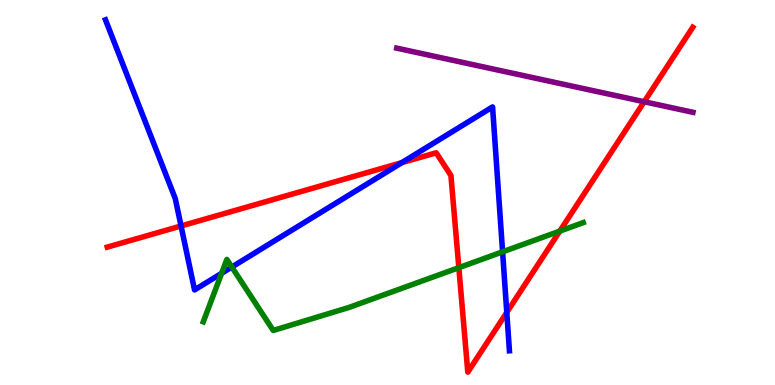[{'lines': ['blue', 'red'], 'intersections': [{'x': 2.34, 'y': 4.13}, {'x': 5.18, 'y': 5.78}, {'x': 6.54, 'y': 1.89}]}, {'lines': ['green', 'red'], 'intersections': [{'x': 5.92, 'y': 3.05}, {'x': 7.22, 'y': 4.0}]}, {'lines': ['purple', 'red'], 'intersections': [{'x': 8.31, 'y': 7.36}]}, {'lines': ['blue', 'green'], 'intersections': [{'x': 2.86, 'y': 2.9}, {'x': 2.99, 'y': 3.06}, {'x': 6.48, 'y': 3.46}]}, {'lines': ['blue', 'purple'], 'intersections': []}, {'lines': ['green', 'purple'], 'intersections': []}]